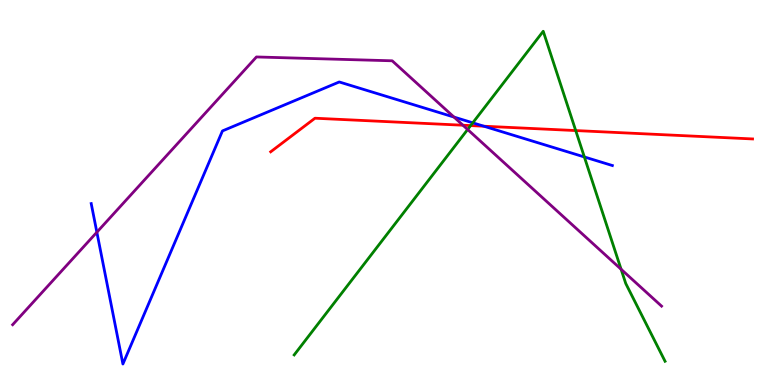[{'lines': ['blue', 'red'], 'intersections': [{'x': 6.24, 'y': 6.72}]}, {'lines': ['green', 'red'], 'intersections': [{'x': 6.07, 'y': 6.74}, {'x': 7.43, 'y': 6.61}]}, {'lines': ['purple', 'red'], 'intersections': [{'x': 5.97, 'y': 6.75}]}, {'lines': ['blue', 'green'], 'intersections': [{'x': 6.1, 'y': 6.81}, {'x': 7.54, 'y': 5.92}]}, {'lines': ['blue', 'purple'], 'intersections': [{'x': 1.25, 'y': 3.97}, {'x': 5.86, 'y': 6.96}]}, {'lines': ['green', 'purple'], 'intersections': [{'x': 6.03, 'y': 6.64}, {'x': 8.01, 'y': 3.01}]}]